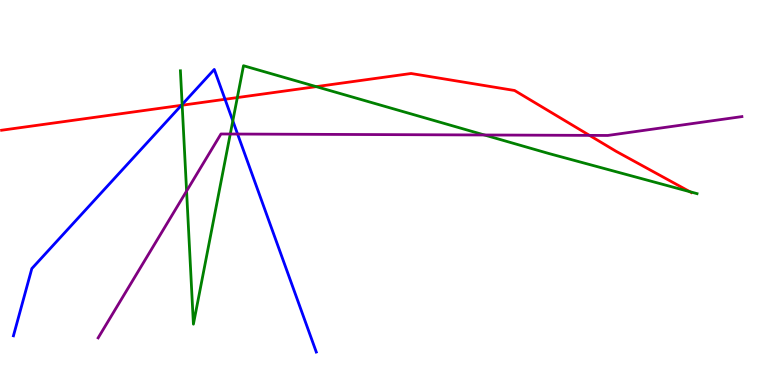[{'lines': ['blue', 'red'], 'intersections': [{'x': 2.34, 'y': 7.26}, {'x': 2.9, 'y': 7.42}]}, {'lines': ['green', 'red'], 'intersections': [{'x': 2.35, 'y': 7.27}, {'x': 3.06, 'y': 7.47}, {'x': 4.08, 'y': 7.75}, {'x': 8.9, 'y': 5.02}]}, {'lines': ['purple', 'red'], 'intersections': [{'x': 7.61, 'y': 6.48}]}, {'lines': ['blue', 'green'], 'intersections': [{'x': 2.35, 'y': 7.29}, {'x': 3.0, 'y': 6.86}]}, {'lines': ['blue', 'purple'], 'intersections': [{'x': 3.07, 'y': 6.52}]}, {'lines': ['green', 'purple'], 'intersections': [{'x': 2.41, 'y': 5.04}, {'x': 2.97, 'y': 6.52}, {'x': 6.25, 'y': 6.49}]}]